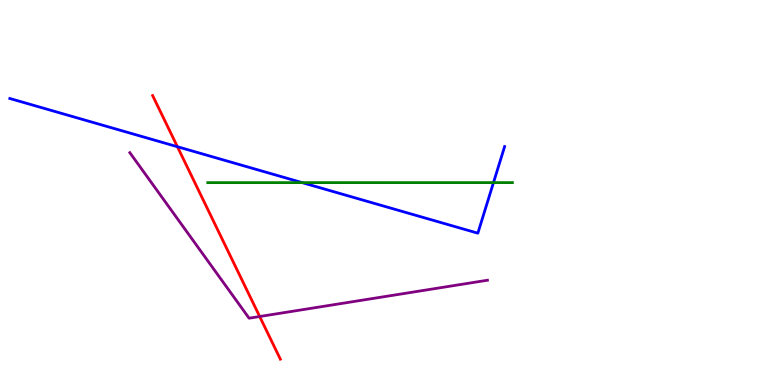[{'lines': ['blue', 'red'], 'intersections': [{'x': 2.29, 'y': 6.19}]}, {'lines': ['green', 'red'], 'intersections': []}, {'lines': ['purple', 'red'], 'intersections': [{'x': 3.35, 'y': 1.78}]}, {'lines': ['blue', 'green'], 'intersections': [{'x': 3.9, 'y': 5.26}, {'x': 6.37, 'y': 5.26}]}, {'lines': ['blue', 'purple'], 'intersections': []}, {'lines': ['green', 'purple'], 'intersections': []}]